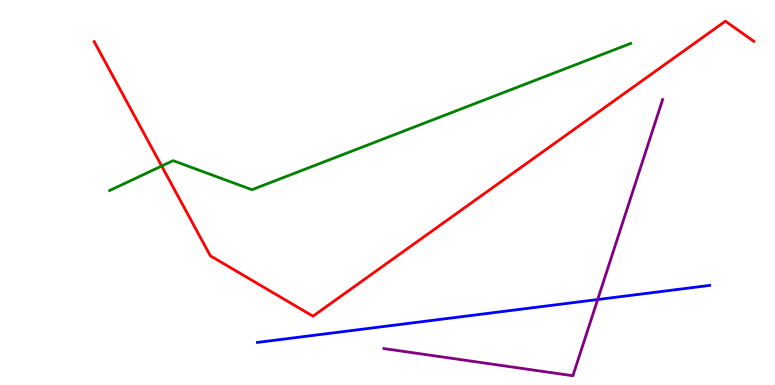[{'lines': ['blue', 'red'], 'intersections': []}, {'lines': ['green', 'red'], 'intersections': [{'x': 2.09, 'y': 5.69}]}, {'lines': ['purple', 'red'], 'intersections': []}, {'lines': ['blue', 'green'], 'intersections': []}, {'lines': ['blue', 'purple'], 'intersections': [{'x': 7.71, 'y': 2.22}]}, {'lines': ['green', 'purple'], 'intersections': []}]